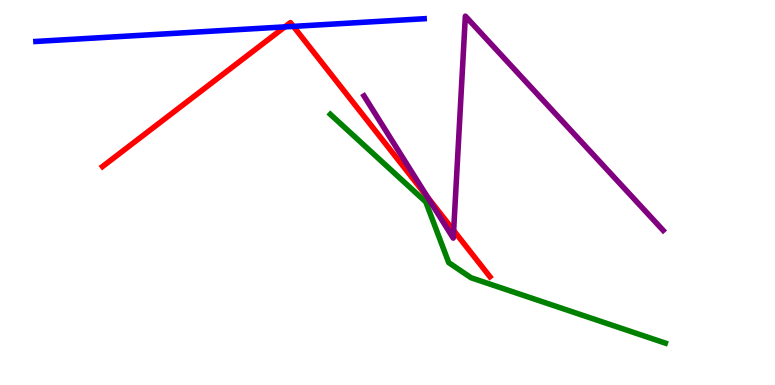[{'lines': ['blue', 'red'], 'intersections': [{'x': 3.68, 'y': 9.3}, {'x': 3.79, 'y': 9.31}]}, {'lines': ['green', 'red'], 'intersections': []}, {'lines': ['purple', 'red'], 'intersections': [{'x': 5.52, 'y': 4.87}, {'x': 5.85, 'y': 4.01}]}, {'lines': ['blue', 'green'], 'intersections': []}, {'lines': ['blue', 'purple'], 'intersections': []}, {'lines': ['green', 'purple'], 'intersections': []}]